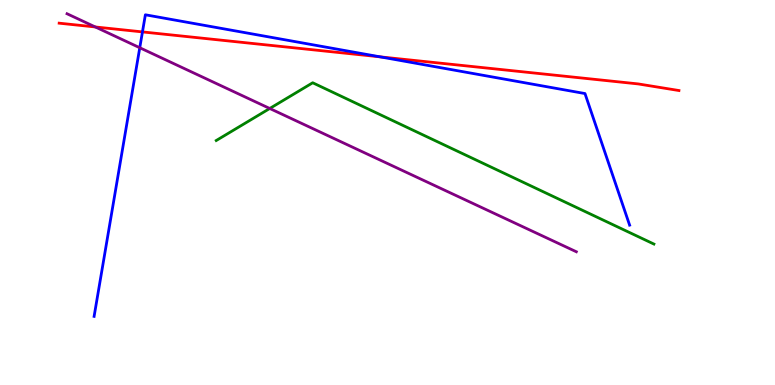[{'lines': ['blue', 'red'], 'intersections': [{'x': 1.84, 'y': 9.17}, {'x': 4.9, 'y': 8.52}]}, {'lines': ['green', 'red'], 'intersections': []}, {'lines': ['purple', 'red'], 'intersections': [{'x': 1.23, 'y': 9.3}]}, {'lines': ['blue', 'green'], 'intersections': []}, {'lines': ['blue', 'purple'], 'intersections': [{'x': 1.8, 'y': 8.76}]}, {'lines': ['green', 'purple'], 'intersections': [{'x': 3.48, 'y': 7.18}]}]